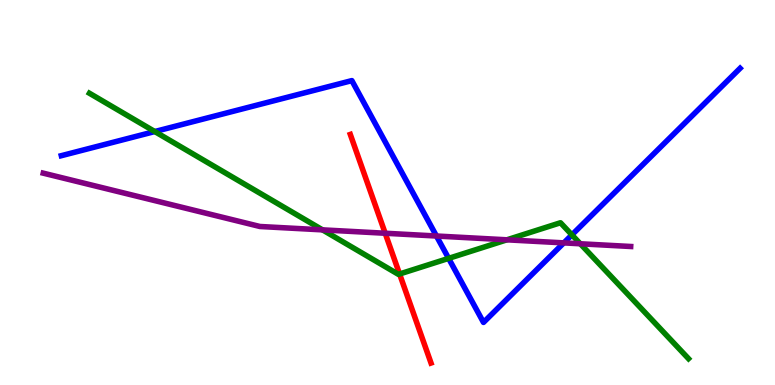[{'lines': ['blue', 'red'], 'intersections': []}, {'lines': ['green', 'red'], 'intersections': [{'x': 5.16, 'y': 2.88}]}, {'lines': ['purple', 'red'], 'intersections': [{'x': 4.97, 'y': 3.94}]}, {'lines': ['blue', 'green'], 'intersections': [{'x': 2.0, 'y': 6.58}, {'x': 5.79, 'y': 3.29}, {'x': 7.38, 'y': 3.9}]}, {'lines': ['blue', 'purple'], 'intersections': [{'x': 5.63, 'y': 3.87}, {'x': 7.27, 'y': 3.69}]}, {'lines': ['green', 'purple'], 'intersections': [{'x': 4.16, 'y': 4.03}, {'x': 6.54, 'y': 3.77}, {'x': 7.49, 'y': 3.67}]}]